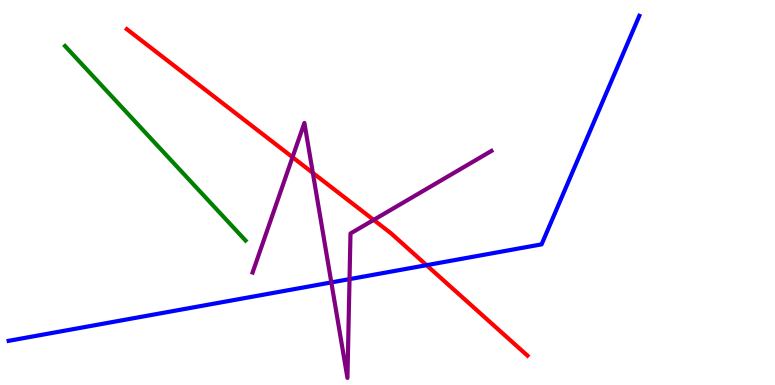[{'lines': ['blue', 'red'], 'intersections': [{'x': 5.5, 'y': 3.11}]}, {'lines': ['green', 'red'], 'intersections': []}, {'lines': ['purple', 'red'], 'intersections': [{'x': 3.77, 'y': 5.92}, {'x': 4.04, 'y': 5.51}, {'x': 4.82, 'y': 4.29}]}, {'lines': ['blue', 'green'], 'intersections': []}, {'lines': ['blue', 'purple'], 'intersections': [{'x': 4.28, 'y': 2.66}, {'x': 4.51, 'y': 2.75}]}, {'lines': ['green', 'purple'], 'intersections': []}]